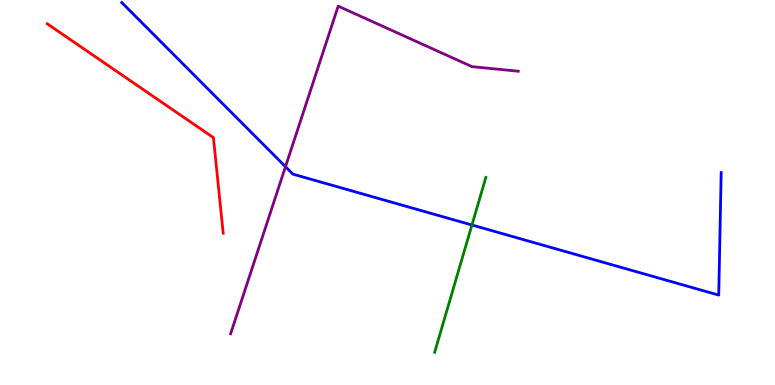[{'lines': ['blue', 'red'], 'intersections': []}, {'lines': ['green', 'red'], 'intersections': []}, {'lines': ['purple', 'red'], 'intersections': []}, {'lines': ['blue', 'green'], 'intersections': [{'x': 6.09, 'y': 4.16}]}, {'lines': ['blue', 'purple'], 'intersections': [{'x': 3.68, 'y': 5.67}]}, {'lines': ['green', 'purple'], 'intersections': []}]